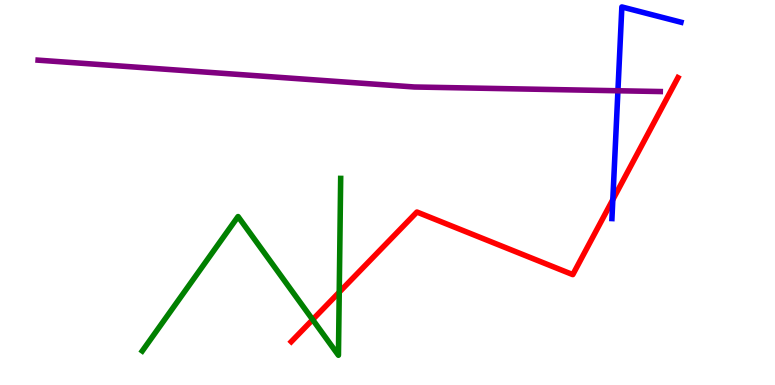[{'lines': ['blue', 'red'], 'intersections': [{'x': 7.91, 'y': 4.81}]}, {'lines': ['green', 'red'], 'intersections': [{'x': 4.03, 'y': 1.7}, {'x': 4.38, 'y': 2.41}]}, {'lines': ['purple', 'red'], 'intersections': []}, {'lines': ['blue', 'green'], 'intersections': []}, {'lines': ['blue', 'purple'], 'intersections': [{'x': 7.97, 'y': 7.64}]}, {'lines': ['green', 'purple'], 'intersections': []}]